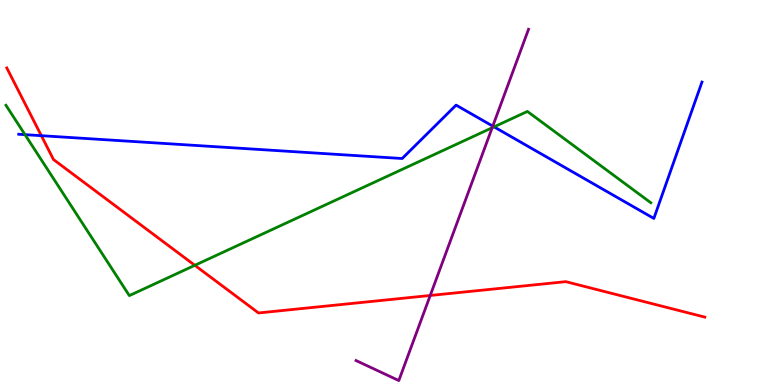[{'lines': ['blue', 'red'], 'intersections': [{'x': 0.533, 'y': 6.48}]}, {'lines': ['green', 'red'], 'intersections': [{'x': 2.51, 'y': 3.11}]}, {'lines': ['purple', 'red'], 'intersections': [{'x': 5.55, 'y': 2.33}]}, {'lines': ['blue', 'green'], 'intersections': [{'x': 0.323, 'y': 6.5}, {'x': 6.37, 'y': 6.7}]}, {'lines': ['blue', 'purple'], 'intersections': [{'x': 6.36, 'y': 6.72}]}, {'lines': ['green', 'purple'], 'intersections': [{'x': 6.35, 'y': 6.68}]}]